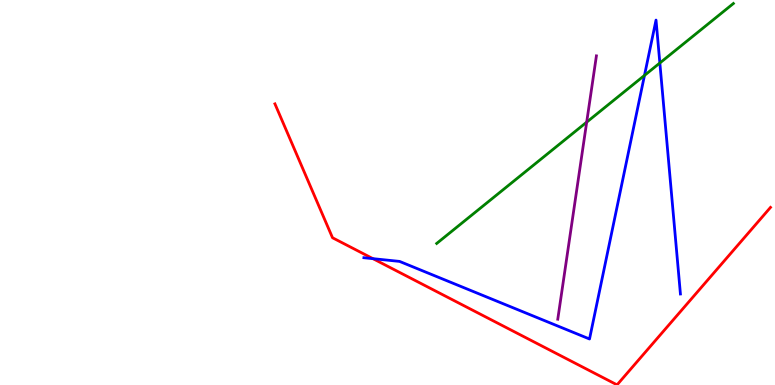[{'lines': ['blue', 'red'], 'intersections': [{'x': 4.81, 'y': 3.28}]}, {'lines': ['green', 'red'], 'intersections': []}, {'lines': ['purple', 'red'], 'intersections': []}, {'lines': ['blue', 'green'], 'intersections': [{'x': 8.32, 'y': 8.04}, {'x': 8.51, 'y': 8.36}]}, {'lines': ['blue', 'purple'], 'intersections': []}, {'lines': ['green', 'purple'], 'intersections': [{'x': 7.57, 'y': 6.83}]}]